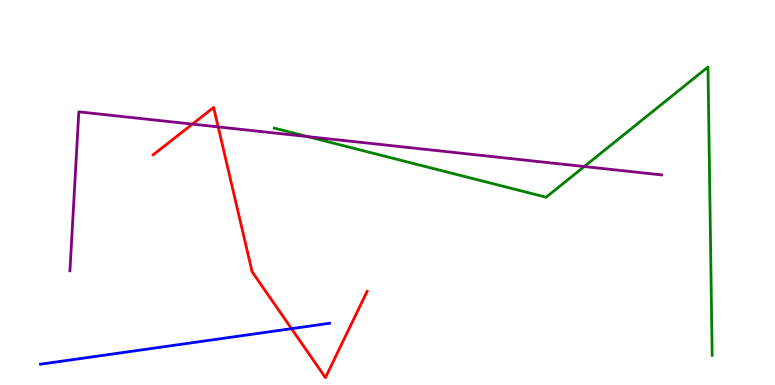[{'lines': ['blue', 'red'], 'intersections': [{'x': 3.76, 'y': 1.46}]}, {'lines': ['green', 'red'], 'intersections': []}, {'lines': ['purple', 'red'], 'intersections': [{'x': 2.48, 'y': 6.78}, {'x': 2.82, 'y': 6.7}]}, {'lines': ['blue', 'green'], 'intersections': []}, {'lines': ['blue', 'purple'], 'intersections': []}, {'lines': ['green', 'purple'], 'intersections': [{'x': 3.97, 'y': 6.45}, {'x': 7.54, 'y': 5.67}]}]